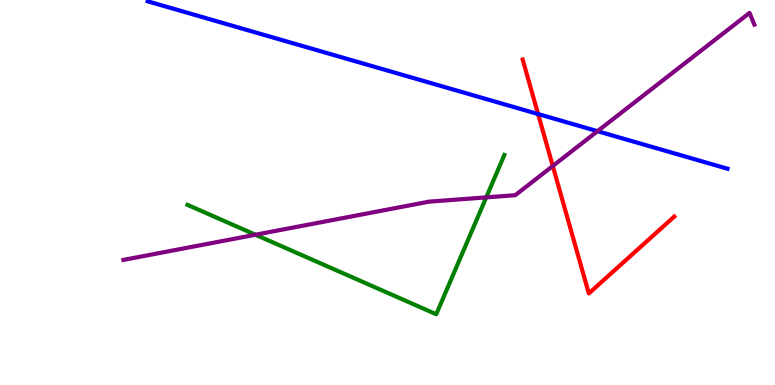[{'lines': ['blue', 'red'], 'intersections': [{'x': 6.94, 'y': 7.04}]}, {'lines': ['green', 'red'], 'intersections': []}, {'lines': ['purple', 'red'], 'intersections': [{'x': 7.13, 'y': 5.69}]}, {'lines': ['blue', 'green'], 'intersections': []}, {'lines': ['blue', 'purple'], 'intersections': [{'x': 7.71, 'y': 6.59}]}, {'lines': ['green', 'purple'], 'intersections': [{'x': 3.3, 'y': 3.9}, {'x': 6.27, 'y': 4.87}]}]